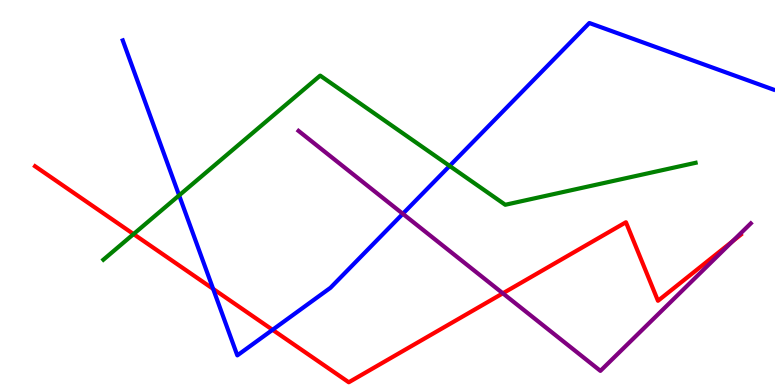[{'lines': ['blue', 'red'], 'intersections': [{'x': 2.75, 'y': 2.5}, {'x': 3.52, 'y': 1.43}]}, {'lines': ['green', 'red'], 'intersections': [{'x': 1.72, 'y': 3.92}]}, {'lines': ['purple', 'red'], 'intersections': [{'x': 6.49, 'y': 2.38}, {'x': 9.45, 'y': 3.73}]}, {'lines': ['blue', 'green'], 'intersections': [{'x': 2.31, 'y': 4.93}, {'x': 5.8, 'y': 5.69}]}, {'lines': ['blue', 'purple'], 'intersections': [{'x': 5.2, 'y': 4.45}]}, {'lines': ['green', 'purple'], 'intersections': []}]